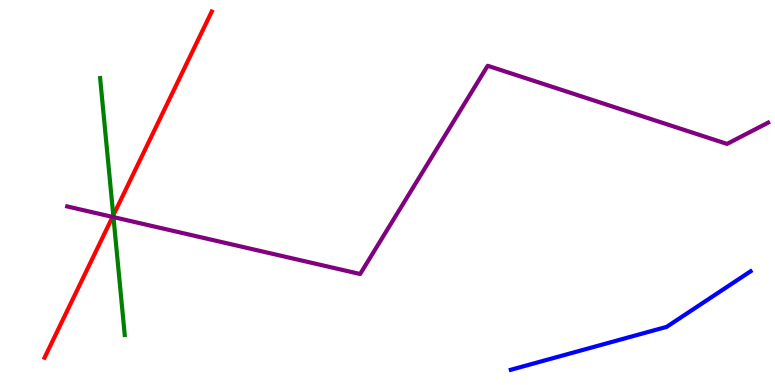[{'lines': ['blue', 'red'], 'intersections': []}, {'lines': ['green', 'red'], 'intersections': [{'x': 1.46, 'y': 4.41}]}, {'lines': ['purple', 'red'], 'intersections': [{'x': 1.45, 'y': 4.37}]}, {'lines': ['blue', 'green'], 'intersections': []}, {'lines': ['blue', 'purple'], 'intersections': []}, {'lines': ['green', 'purple'], 'intersections': [{'x': 1.46, 'y': 4.36}]}]